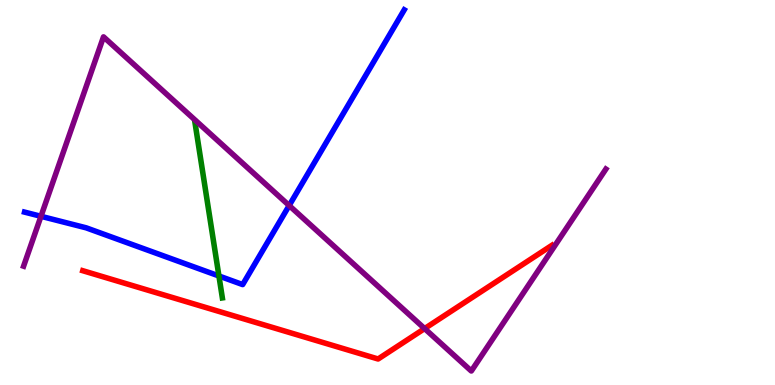[{'lines': ['blue', 'red'], 'intersections': []}, {'lines': ['green', 'red'], 'intersections': []}, {'lines': ['purple', 'red'], 'intersections': [{'x': 5.48, 'y': 1.47}]}, {'lines': ['blue', 'green'], 'intersections': [{'x': 2.82, 'y': 2.83}]}, {'lines': ['blue', 'purple'], 'intersections': [{'x': 0.529, 'y': 4.38}, {'x': 3.73, 'y': 4.66}]}, {'lines': ['green', 'purple'], 'intersections': []}]